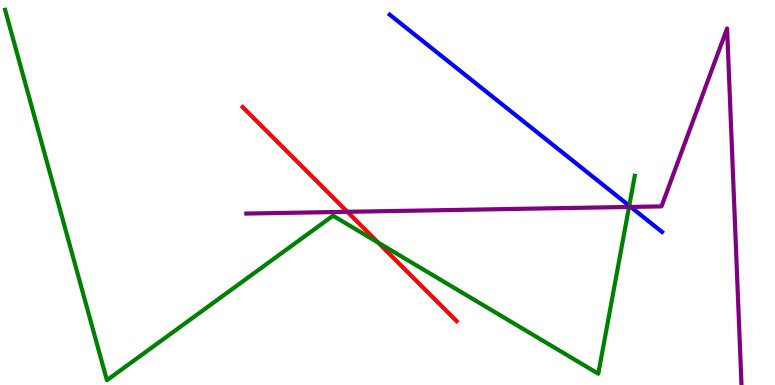[{'lines': ['blue', 'red'], 'intersections': []}, {'lines': ['green', 'red'], 'intersections': [{'x': 4.88, 'y': 3.7}]}, {'lines': ['purple', 'red'], 'intersections': [{'x': 4.48, 'y': 4.5}]}, {'lines': ['blue', 'green'], 'intersections': [{'x': 8.12, 'y': 4.66}]}, {'lines': ['blue', 'purple'], 'intersections': [{'x': 8.14, 'y': 4.63}]}, {'lines': ['green', 'purple'], 'intersections': [{'x': 8.12, 'y': 4.62}]}]